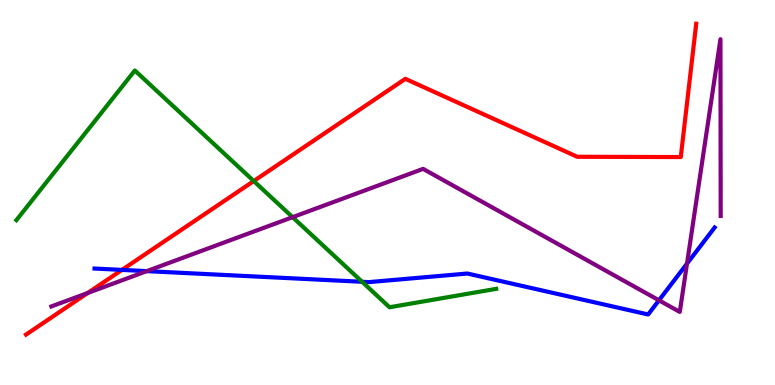[{'lines': ['blue', 'red'], 'intersections': [{'x': 1.57, 'y': 2.99}]}, {'lines': ['green', 'red'], 'intersections': [{'x': 3.27, 'y': 5.3}]}, {'lines': ['purple', 'red'], 'intersections': [{'x': 1.13, 'y': 2.39}]}, {'lines': ['blue', 'green'], 'intersections': [{'x': 4.67, 'y': 2.68}]}, {'lines': ['blue', 'purple'], 'intersections': [{'x': 1.89, 'y': 2.96}, {'x': 8.5, 'y': 2.2}, {'x': 8.86, 'y': 3.15}]}, {'lines': ['green', 'purple'], 'intersections': [{'x': 3.78, 'y': 4.36}]}]